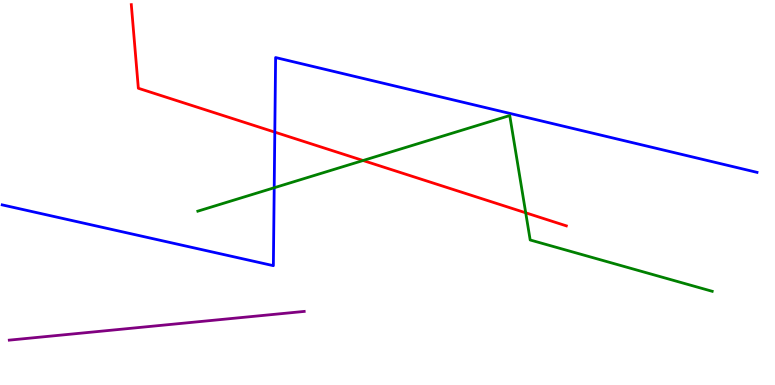[{'lines': ['blue', 'red'], 'intersections': [{'x': 3.55, 'y': 6.57}]}, {'lines': ['green', 'red'], 'intersections': [{'x': 4.68, 'y': 5.83}, {'x': 6.78, 'y': 4.47}]}, {'lines': ['purple', 'red'], 'intersections': []}, {'lines': ['blue', 'green'], 'intersections': [{'x': 3.54, 'y': 5.12}]}, {'lines': ['blue', 'purple'], 'intersections': []}, {'lines': ['green', 'purple'], 'intersections': []}]